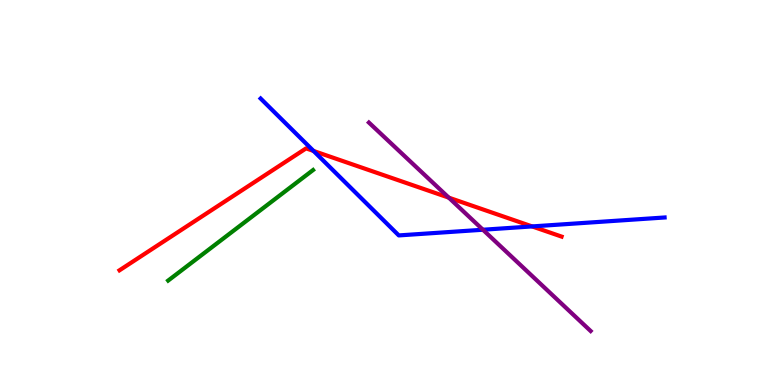[{'lines': ['blue', 'red'], 'intersections': [{'x': 4.05, 'y': 6.08}, {'x': 6.87, 'y': 4.12}]}, {'lines': ['green', 'red'], 'intersections': []}, {'lines': ['purple', 'red'], 'intersections': [{'x': 5.79, 'y': 4.87}]}, {'lines': ['blue', 'green'], 'intersections': []}, {'lines': ['blue', 'purple'], 'intersections': [{'x': 6.23, 'y': 4.03}]}, {'lines': ['green', 'purple'], 'intersections': []}]